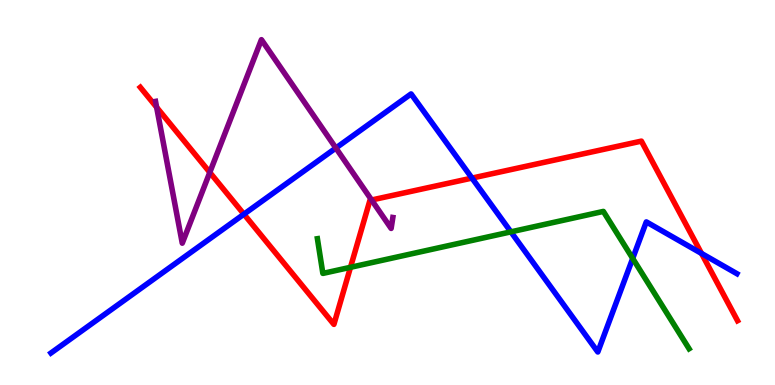[{'lines': ['blue', 'red'], 'intersections': [{'x': 3.15, 'y': 4.44}, {'x': 6.09, 'y': 5.37}, {'x': 9.05, 'y': 3.42}]}, {'lines': ['green', 'red'], 'intersections': [{'x': 4.52, 'y': 3.06}]}, {'lines': ['purple', 'red'], 'intersections': [{'x': 2.02, 'y': 7.21}, {'x': 2.71, 'y': 5.52}, {'x': 4.79, 'y': 4.81}]}, {'lines': ['blue', 'green'], 'intersections': [{'x': 6.59, 'y': 3.98}, {'x': 8.16, 'y': 3.29}]}, {'lines': ['blue', 'purple'], 'intersections': [{'x': 4.33, 'y': 6.16}]}, {'lines': ['green', 'purple'], 'intersections': []}]